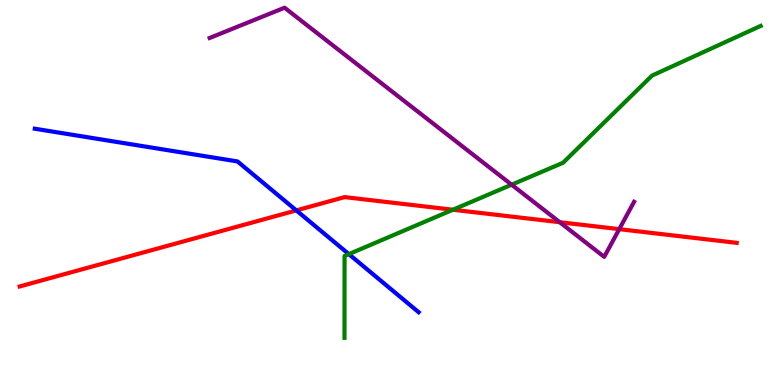[{'lines': ['blue', 'red'], 'intersections': [{'x': 3.82, 'y': 4.54}]}, {'lines': ['green', 'red'], 'intersections': [{'x': 5.84, 'y': 4.55}]}, {'lines': ['purple', 'red'], 'intersections': [{'x': 7.22, 'y': 4.23}, {'x': 7.99, 'y': 4.05}]}, {'lines': ['blue', 'green'], 'intersections': [{'x': 4.5, 'y': 3.4}]}, {'lines': ['blue', 'purple'], 'intersections': []}, {'lines': ['green', 'purple'], 'intersections': [{'x': 6.6, 'y': 5.2}]}]